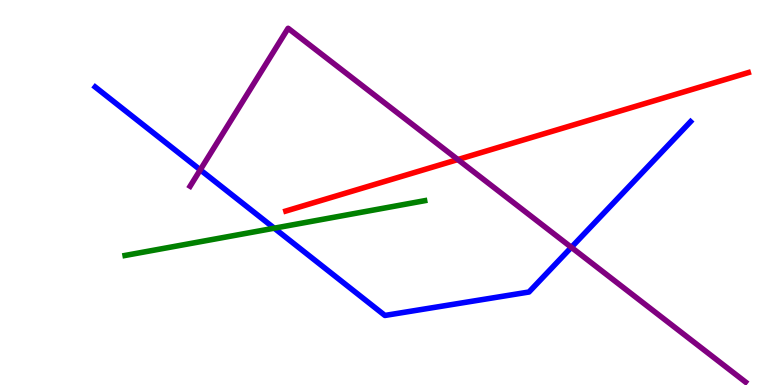[{'lines': ['blue', 'red'], 'intersections': []}, {'lines': ['green', 'red'], 'intersections': []}, {'lines': ['purple', 'red'], 'intersections': [{'x': 5.91, 'y': 5.86}]}, {'lines': ['blue', 'green'], 'intersections': [{'x': 3.54, 'y': 4.07}]}, {'lines': ['blue', 'purple'], 'intersections': [{'x': 2.58, 'y': 5.59}, {'x': 7.37, 'y': 3.58}]}, {'lines': ['green', 'purple'], 'intersections': []}]